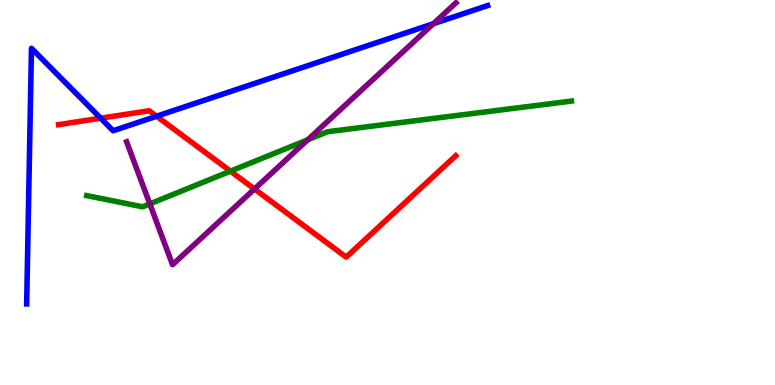[{'lines': ['blue', 'red'], 'intersections': [{'x': 1.3, 'y': 6.93}, {'x': 2.02, 'y': 6.98}]}, {'lines': ['green', 'red'], 'intersections': [{'x': 2.97, 'y': 5.55}]}, {'lines': ['purple', 'red'], 'intersections': [{'x': 3.28, 'y': 5.09}]}, {'lines': ['blue', 'green'], 'intersections': []}, {'lines': ['blue', 'purple'], 'intersections': [{'x': 5.59, 'y': 9.38}]}, {'lines': ['green', 'purple'], 'intersections': [{'x': 1.93, 'y': 4.7}, {'x': 3.97, 'y': 6.37}]}]